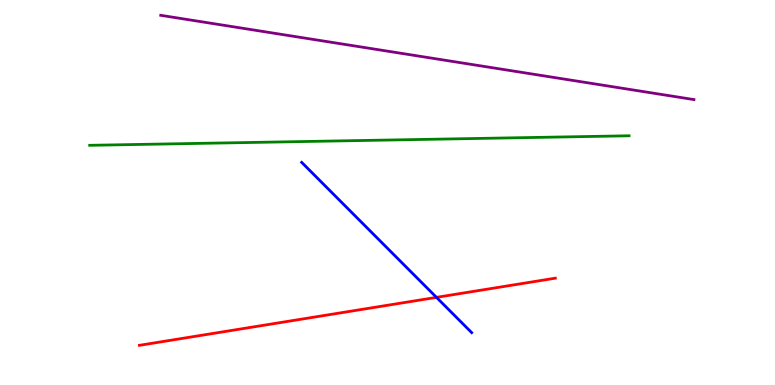[{'lines': ['blue', 'red'], 'intersections': [{'x': 5.63, 'y': 2.28}]}, {'lines': ['green', 'red'], 'intersections': []}, {'lines': ['purple', 'red'], 'intersections': []}, {'lines': ['blue', 'green'], 'intersections': []}, {'lines': ['blue', 'purple'], 'intersections': []}, {'lines': ['green', 'purple'], 'intersections': []}]